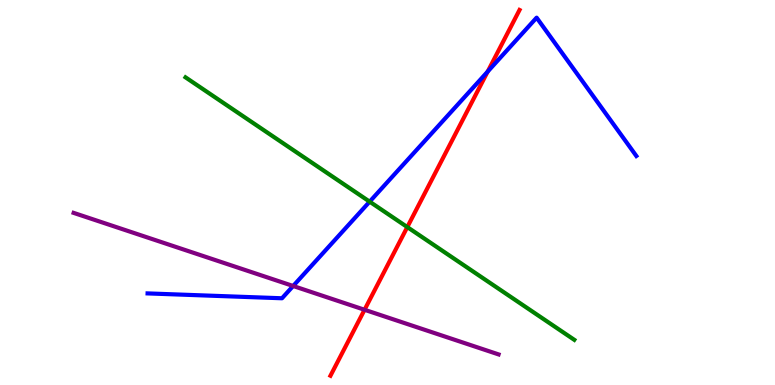[{'lines': ['blue', 'red'], 'intersections': [{'x': 6.29, 'y': 8.14}]}, {'lines': ['green', 'red'], 'intersections': [{'x': 5.26, 'y': 4.1}]}, {'lines': ['purple', 'red'], 'intersections': [{'x': 4.7, 'y': 1.95}]}, {'lines': ['blue', 'green'], 'intersections': [{'x': 4.77, 'y': 4.76}]}, {'lines': ['blue', 'purple'], 'intersections': [{'x': 3.78, 'y': 2.57}]}, {'lines': ['green', 'purple'], 'intersections': []}]